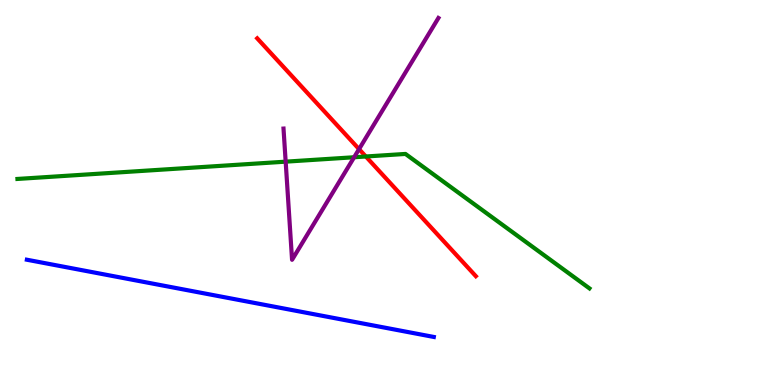[{'lines': ['blue', 'red'], 'intersections': []}, {'lines': ['green', 'red'], 'intersections': [{'x': 4.72, 'y': 5.94}]}, {'lines': ['purple', 'red'], 'intersections': [{'x': 4.63, 'y': 6.13}]}, {'lines': ['blue', 'green'], 'intersections': []}, {'lines': ['blue', 'purple'], 'intersections': []}, {'lines': ['green', 'purple'], 'intersections': [{'x': 3.69, 'y': 5.8}, {'x': 4.57, 'y': 5.92}]}]